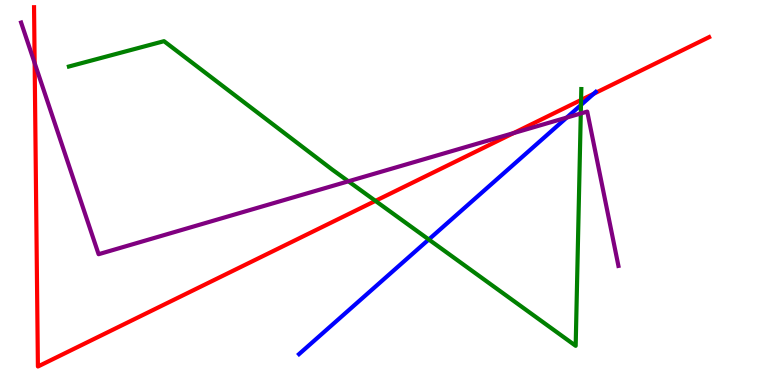[{'lines': ['blue', 'red'], 'intersections': [{'x': 7.66, 'y': 7.56}]}, {'lines': ['green', 'red'], 'intersections': [{'x': 4.84, 'y': 4.78}, {'x': 7.5, 'y': 7.4}]}, {'lines': ['purple', 'red'], 'intersections': [{'x': 0.447, 'y': 8.36}, {'x': 6.63, 'y': 6.54}]}, {'lines': ['blue', 'green'], 'intersections': [{'x': 5.53, 'y': 3.78}, {'x': 7.5, 'y': 7.27}]}, {'lines': ['blue', 'purple'], 'intersections': [{'x': 7.31, 'y': 6.95}]}, {'lines': ['green', 'purple'], 'intersections': [{'x': 4.5, 'y': 5.29}, {'x': 7.49, 'y': 7.05}]}]